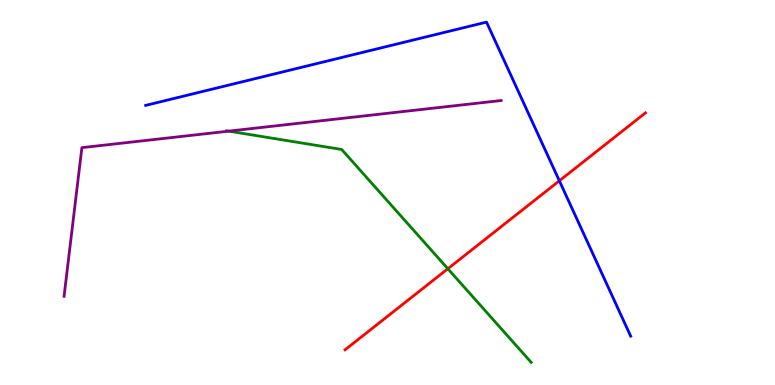[{'lines': ['blue', 'red'], 'intersections': [{'x': 7.22, 'y': 5.3}]}, {'lines': ['green', 'red'], 'intersections': [{'x': 5.78, 'y': 3.02}]}, {'lines': ['purple', 'red'], 'intersections': []}, {'lines': ['blue', 'green'], 'intersections': []}, {'lines': ['blue', 'purple'], 'intersections': []}, {'lines': ['green', 'purple'], 'intersections': [{'x': 2.95, 'y': 6.59}]}]